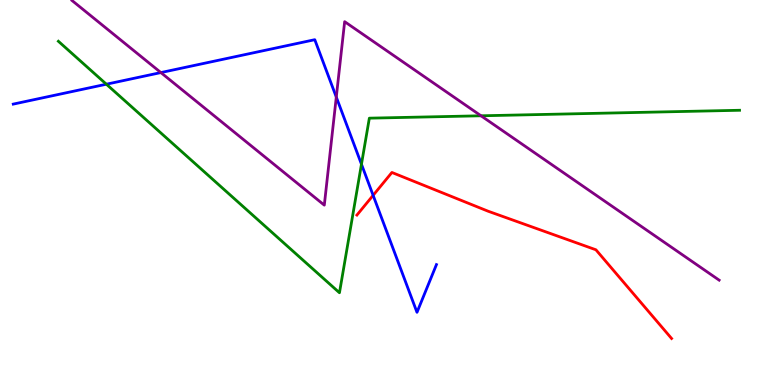[{'lines': ['blue', 'red'], 'intersections': [{'x': 4.81, 'y': 4.93}]}, {'lines': ['green', 'red'], 'intersections': []}, {'lines': ['purple', 'red'], 'intersections': []}, {'lines': ['blue', 'green'], 'intersections': [{'x': 1.37, 'y': 7.81}, {'x': 4.66, 'y': 5.73}]}, {'lines': ['blue', 'purple'], 'intersections': [{'x': 2.08, 'y': 8.11}, {'x': 4.34, 'y': 7.48}]}, {'lines': ['green', 'purple'], 'intersections': [{'x': 6.21, 'y': 6.99}]}]